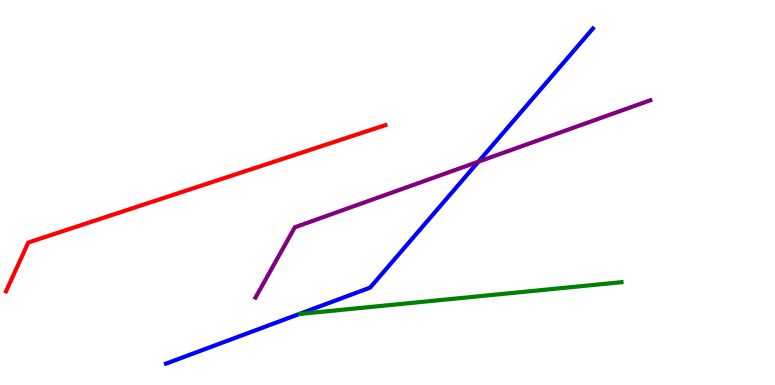[{'lines': ['blue', 'red'], 'intersections': []}, {'lines': ['green', 'red'], 'intersections': []}, {'lines': ['purple', 'red'], 'intersections': []}, {'lines': ['blue', 'green'], 'intersections': []}, {'lines': ['blue', 'purple'], 'intersections': [{'x': 6.17, 'y': 5.8}]}, {'lines': ['green', 'purple'], 'intersections': []}]